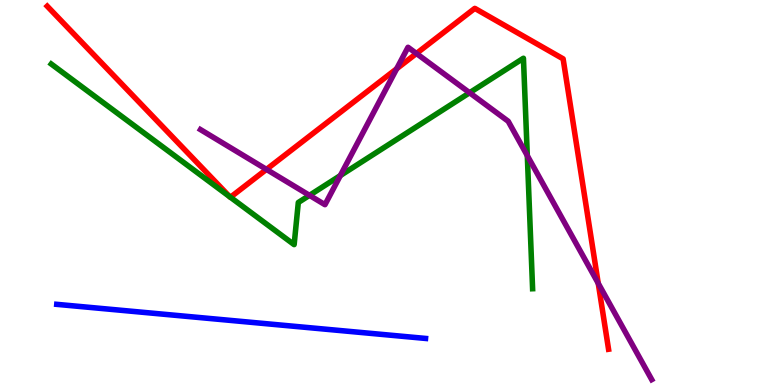[{'lines': ['blue', 'red'], 'intersections': []}, {'lines': ['green', 'red'], 'intersections': [{'x': 2.97, 'y': 4.89}, {'x': 2.97, 'y': 4.88}]}, {'lines': ['purple', 'red'], 'intersections': [{'x': 3.44, 'y': 5.6}, {'x': 5.12, 'y': 8.21}, {'x': 5.37, 'y': 8.61}, {'x': 7.72, 'y': 2.64}]}, {'lines': ['blue', 'green'], 'intersections': []}, {'lines': ['blue', 'purple'], 'intersections': []}, {'lines': ['green', 'purple'], 'intersections': [{'x': 3.99, 'y': 4.93}, {'x': 4.39, 'y': 5.44}, {'x': 6.06, 'y': 7.59}, {'x': 6.8, 'y': 5.96}]}]